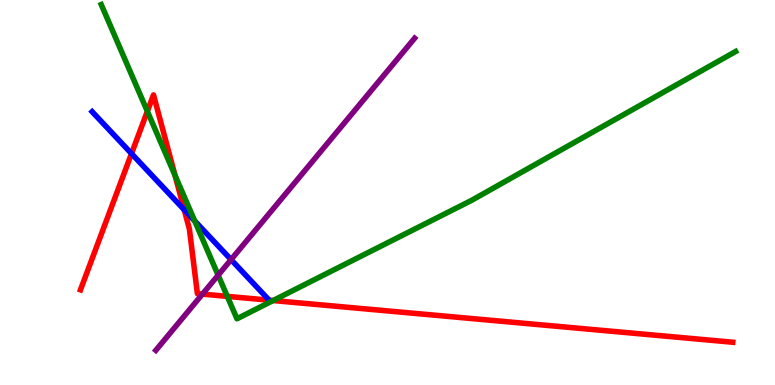[{'lines': ['blue', 'red'], 'intersections': [{'x': 1.7, 'y': 6.01}, {'x': 2.38, 'y': 4.55}]}, {'lines': ['green', 'red'], 'intersections': [{'x': 1.9, 'y': 7.11}, {'x': 2.26, 'y': 5.45}, {'x': 2.93, 'y': 2.3}, {'x': 3.52, 'y': 2.19}]}, {'lines': ['purple', 'red'], 'intersections': [{'x': 2.61, 'y': 2.36}]}, {'lines': ['blue', 'green'], 'intersections': [{'x': 2.51, 'y': 4.26}]}, {'lines': ['blue', 'purple'], 'intersections': [{'x': 2.98, 'y': 3.26}]}, {'lines': ['green', 'purple'], 'intersections': [{'x': 2.81, 'y': 2.85}]}]